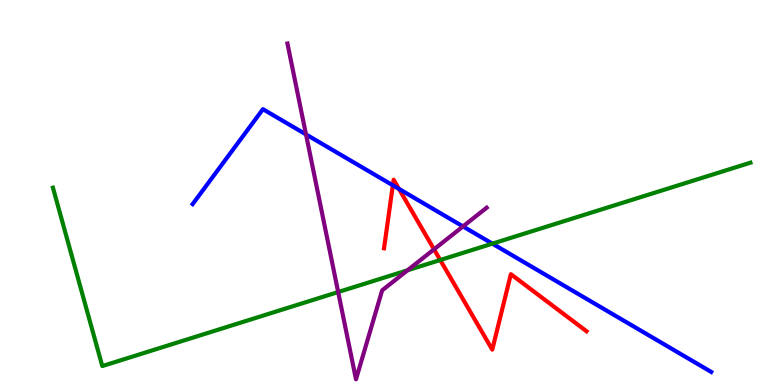[{'lines': ['blue', 'red'], 'intersections': [{'x': 5.07, 'y': 5.19}, {'x': 5.15, 'y': 5.09}]}, {'lines': ['green', 'red'], 'intersections': [{'x': 5.68, 'y': 3.25}]}, {'lines': ['purple', 'red'], 'intersections': [{'x': 5.6, 'y': 3.52}]}, {'lines': ['blue', 'green'], 'intersections': [{'x': 6.35, 'y': 3.67}]}, {'lines': ['blue', 'purple'], 'intersections': [{'x': 3.95, 'y': 6.51}, {'x': 5.97, 'y': 4.12}]}, {'lines': ['green', 'purple'], 'intersections': [{'x': 4.36, 'y': 2.41}, {'x': 5.26, 'y': 2.98}]}]